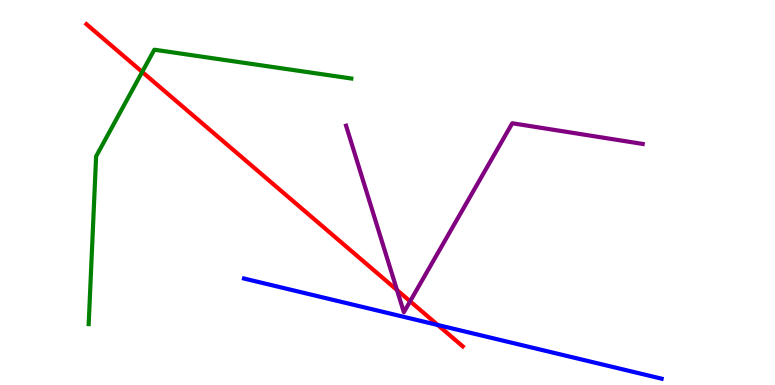[{'lines': ['blue', 'red'], 'intersections': [{'x': 5.65, 'y': 1.56}]}, {'lines': ['green', 'red'], 'intersections': [{'x': 1.83, 'y': 8.13}]}, {'lines': ['purple', 'red'], 'intersections': [{'x': 5.12, 'y': 2.47}, {'x': 5.29, 'y': 2.17}]}, {'lines': ['blue', 'green'], 'intersections': []}, {'lines': ['blue', 'purple'], 'intersections': []}, {'lines': ['green', 'purple'], 'intersections': []}]